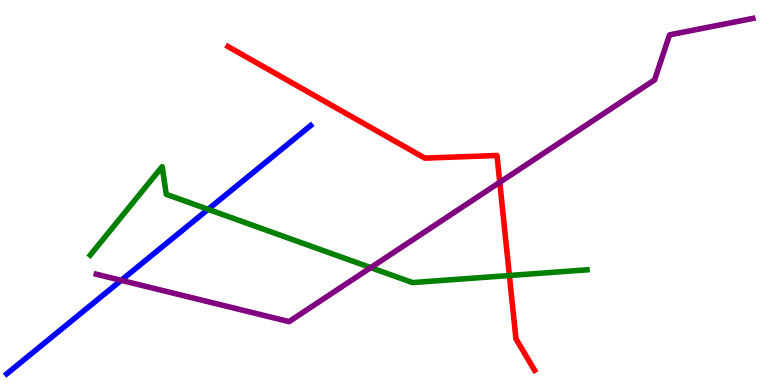[{'lines': ['blue', 'red'], 'intersections': []}, {'lines': ['green', 'red'], 'intersections': [{'x': 6.57, 'y': 2.84}]}, {'lines': ['purple', 'red'], 'intersections': [{'x': 6.45, 'y': 5.27}]}, {'lines': ['blue', 'green'], 'intersections': [{'x': 2.69, 'y': 4.56}]}, {'lines': ['blue', 'purple'], 'intersections': [{'x': 1.56, 'y': 2.72}]}, {'lines': ['green', 'purple'], 'intersections': [{'x': 4.78, 'y': 3.05}]}]